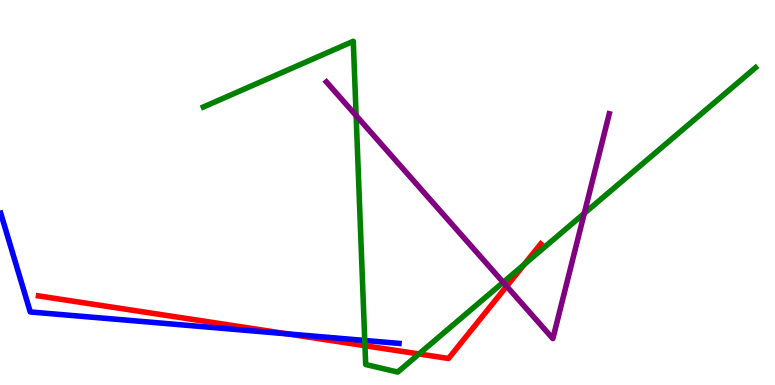[{'lines': ['blue', 'red'], 'intersections': [{'x': 3.71, 'y': 1.33}]}, {'lines': ['green', 'red'], 'intersections': [{'x': 4.71, 'y': 1.02}, {'x': 5.41, 'y': 0.806}, {'x': 6.76, 'y': 3.13}]}, {'lines': ['purple', 'red'], 'intersections': [{'x': 6.54, 'y': 2.56}]}, {'lines': ['blue', 'green'], 'intersections': [{'x': 4.71, 'y': 1.16}]}, {'lines': ['blue', 'purple'], 'intersections': []}, {'lines': ['green', 'purple'], 'intersections': [{'x': 4.6, 'y': 7.0}, {'x': 6.49, 'y': 2.67}, {'x': 7.54, 'y': 4.46}]}]